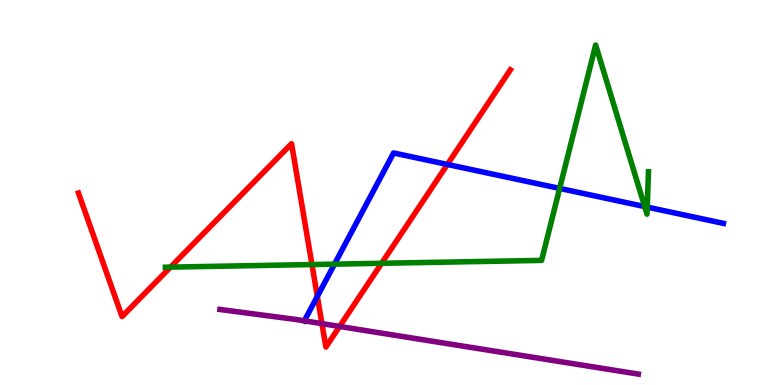[{'lines': ['blue', 'red'], 'intersections': [{'x': 4.09, 'y': 2.3}, {'x': 5.77, 'y': 5.73}]}, {'lines': ['green', 'red'], 'intersections': [{'x': 2.2, 'y': 3.06}, {'x': 4.03, 'y': 3.13}, {'x': 4.92, 'y': 3.16}]}, {'lines': ['purple', 'red'], 'intersections': [{'x': 4.15, 'y': 1.59}, {'x': 4.38, 'y': 1.52}]}, {'lines': ['blue', 'green'], 'intersections': [{'x': 4.32, 'y': 3.14}, {'x': 7.22, 'y': 5.11}, {'x': 8.32, 'y': 4.63}, {'x': 8.35, 'y': 4.62}]}, {'lines': ['blue', 'purple'], 'intersections': [{'x': 3.93, 'y': 1.67}]}, {'lines': ['green', 'purple'], 'intersections': []}]